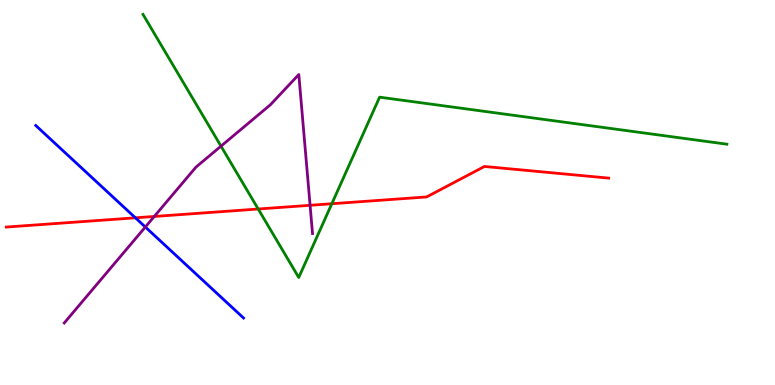[{'lines': ['blue', 'red'], 'intersections': [{'x': 1.75, 'y': 4.34}]}, {'lines': ['green', 'red'], 'intersections': [{'x': 3.33, 'y': 4.57}, {'x': 4.28, 'y': 4.71}]}, {'lines': ['purple', 'red'], 'intersections': [{'x': 1.99, 'y': 4.38}, {'x': 4.0, 'y': 4.67}]}, {'lines': ['blue', 'green'], 'intersections': []}, {'lines': ['blue', 'purple'], 'intersections': [{'x': 1.88, 'y': 4.1}]}, {'lines': ['green', 'purple'], 'intersections': [{'x': 2.85, 'y': 6.2}]}]